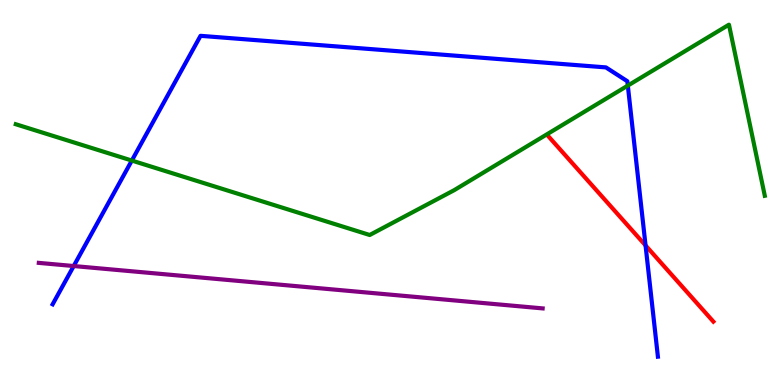[{'lines': ['blue', 'red'], 'intersections': [{'x': 8.33, 'y': 3.62}]}, {'lines': ['green', 'red'], 'intersections': []}, {'lines': ['purple', 'red'], 'intersections': []}, {'lines': ['blue', 'green'], 'intersections': [{'x': 1.7, 'y': 5.83}, {'x': 8.1, 'y': 7.78}]}, {'lines': ['blue', 'purple'], 'intersections': [{'x': 0.951, 'y': 3.09}]}, {'lines': ['green', 'purple'], 'intersections': []}]